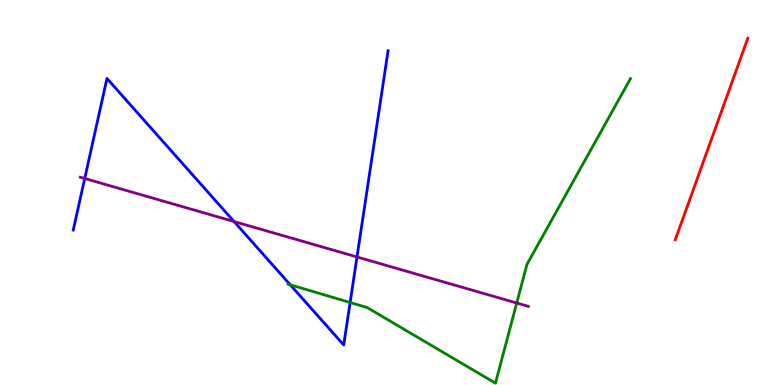[{'lines': ['blue', 'red'], 'intersections': []}, {'lines': ['green', 'red'], 'intersections': []}, {'lines': ['purple', 'red'], 'intersections': []}, {'lines': ['blue', 'green'], 'intersections': [{'x': 3.75, 'y': 2.6}, {'x': 4.52, 'y': 2.14}]}, {'lines': ['blue', 'purple'], 'intersections': [{'x': 1.09, 'y': 5.36}, {'x': 3.02, 'y': 4.25}, {'x': 4.61, 'y': 3.33}]}, {'lines': ['green', 'purple'], 'intersections': [{'x': 6.67, 'y': 2.13}]}]